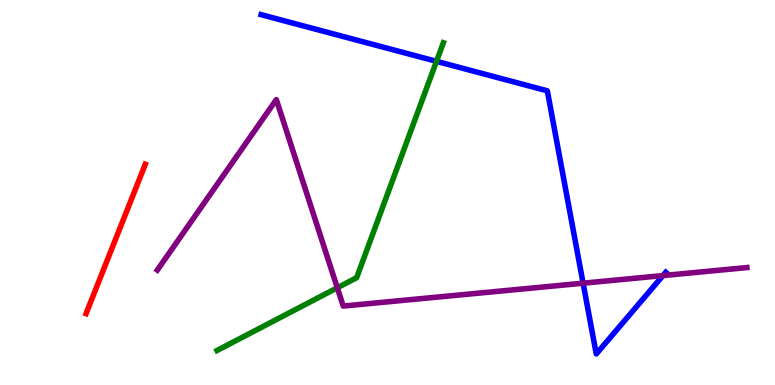[{'lines': ['blue', 'red'], 'intersections': []}, {'lines': ['green', 'red'], 'intersections': []}, {'lines': ['purple', 'red'], 'intersections': []}, {'lines': ['blue', 'green'], 'intersections': [{'x': 5.63, 'y': 8.41}]}, {'lines': ['blue', 'purple'], 'intersections': [{'x': 7.52, 'y': 2.64}, {'x': 8.55, 'y': 2.84}]}, {'lines': ['green', 'purple'], 'intersections': [{'x': 4.35, 'y': 2.53}]}]